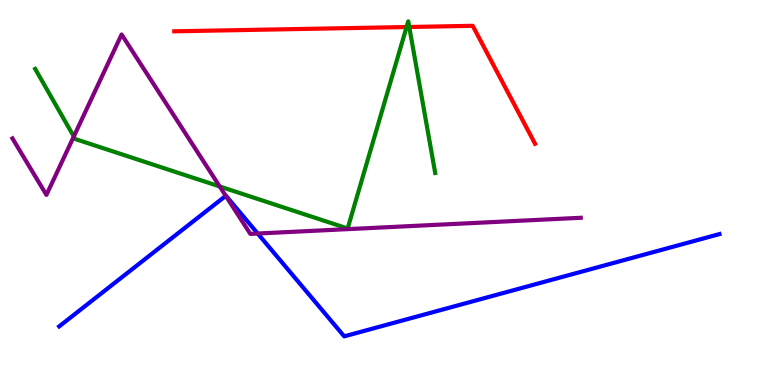[{'lines': ['blue', 'red'], 'intersections': []}, {'lines': ['green', 'red'], 'intersections': [{'x': 5.25, 'y': 9.3}, {'x': 5.28, 'y': 9.3}]}, {'lines': ['purple', 'red'], 'intersections': []}, {'lines': ['blue', 'green'], 'intersections': []}, {'lines': ['blue', 'purple'], 'intersections': [{'x': 2.91, 'y': 4.91}, {'x': 3.33, 'y': 3.93}]}, {'lines': ['green', 'purple'], 'intersections': [{'x': 0.952, 'y': 6.46}, {'x': 2.83, 'y': 5.16}]}]